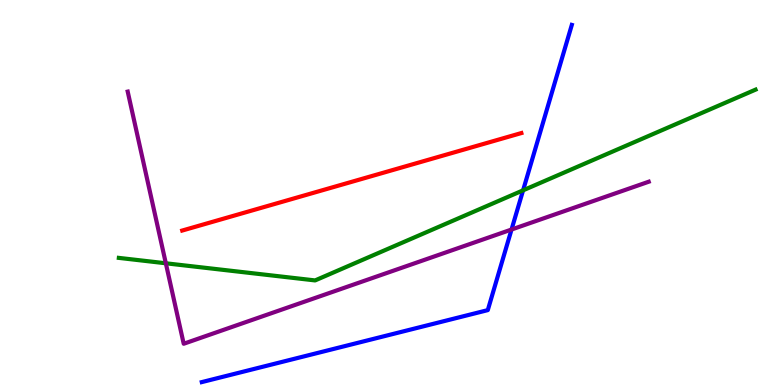[{'lines': ['blue', 'red'], 'intersections': []}, {'lines': ['green', 'red'], 'intersections': []}, {'lines': ['purple', 'red'], 'intersections': []}, {'lines': ['blue', 'green'], 'intersections': [{'x': 6.75, 'y': 5.06}]}, {'lines': ['blue', 'purple'], 'intersections': [{'x': 6.6, 'y': 4.04}]}, {'lines': ['green', 'purple'], 'intersections': [{'x': 2.14, 'y': 3.16}]}]